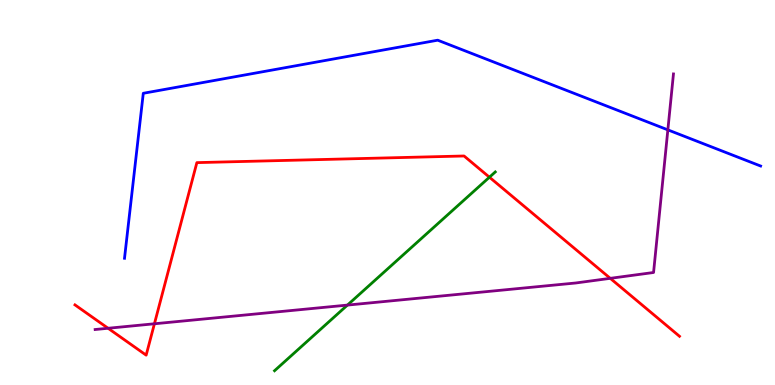[{'lines': ['blue', 'red'], 'intersections': []}, {'lines': ['green', 'red'], 'intersections': [{'x': 6.32, 'y': 5.4}]}, {'lines': ['purple', 'red'], 'intersections': [{'x': 1.39, 'y': 1.47}, {'x': 1.99, 'y': 1.59}, {'x': 7.87, 'y': 2.77}]}, {'lines': ['blue', 'green'], 'intersections': []}, {'lines': ['blue', 'purple'], 'intersections': [{'x': 8.62, 'y': 6.63}]}, {'lines': ['green', 'purple'], 'intersections': [{'x': 4.48, 'y': 2.08}]}]